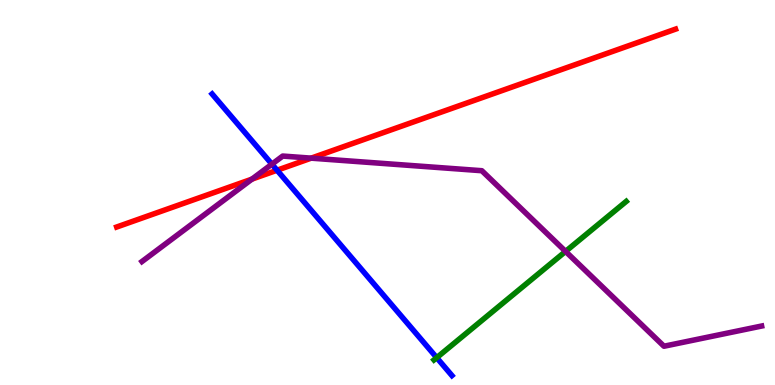[{'lines': ['blue', 'red'], 'intersections': [{'x': 3.58, 'y': 5.58}]}, {'lines': ['green', 'red'], 'intersections': []}, {'lines': ['purple', 'red'], 'intersections': [{'x': 3.25, 'y': 5.35}, {'x': 4.02, 'y': 5.89}]}, {'lines': ['blue', 'green'], 'intersections': [{'x': 5.63, 'y': 0.71}]}, {'lines': ['blue', 'purple'], 'intersections': [{'x': 3.51, 'y': 5.74}]}, {'lines': ['green', 'purple'], 'intersections': [{'x': 7.3, 'y': 3.47}]}]